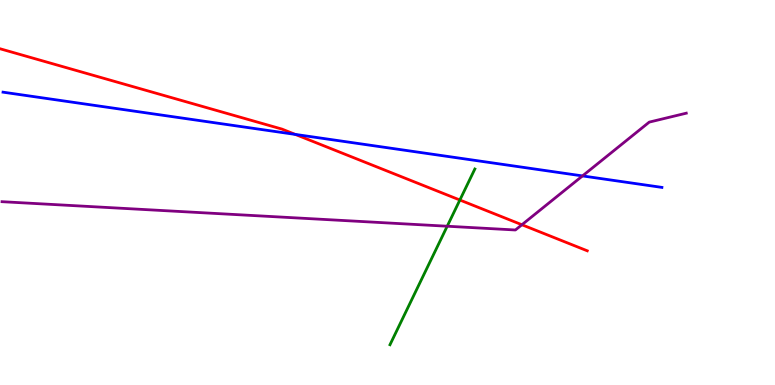[{'lines': ['blue', 'red'], 'intersections': [{'x': 3.81, 'y': 6.51}]}, {'lines': ['green', 'red'], 'intersections': [{'x': 5.93, 'y': 4.8}]}, {'lines': ['purple', 'red'], 'intersections': [{'x': 6.73, 'y': 4.16}]}, {'lines': ['blue', 'green'], 'intersections': []}, {'lines': ['blue', 'purple'], 'intersections': [{'x': 7.52, 'y': 5.43}]}, {'lines': ['green', 'purple'], 'intersections': [{'x': 5.77, 'y': 4.12}]}]